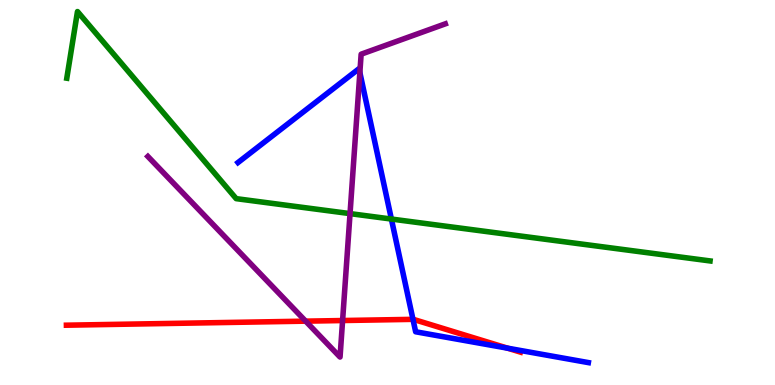[{'lines': ['blue', 'red'], 'intersections': [{'x': 5.33, 'y': 1.71}, {'x': 6.55, 'y': 0.956}]}, {'lines': ['green', 'red'], 'intersections': []}, {'lines': ['purple', 'red'], 'intersections': [{'x': 3.94, 'y': 1.66}, {'x': 4.42, 'y': 1.67}]}, {'lines': ['blue', 'green'], 'intersections': [{'x': 5.05, 'y': 4.31}]}, {'lines': ['blue', 'purple'], 'intersections': [{'x': 4.64, 'y': 8.12}]}, {'lines': ['green', 'purple'], 'intersections': [{'x': 4.52, 'y': 4.45}]}]